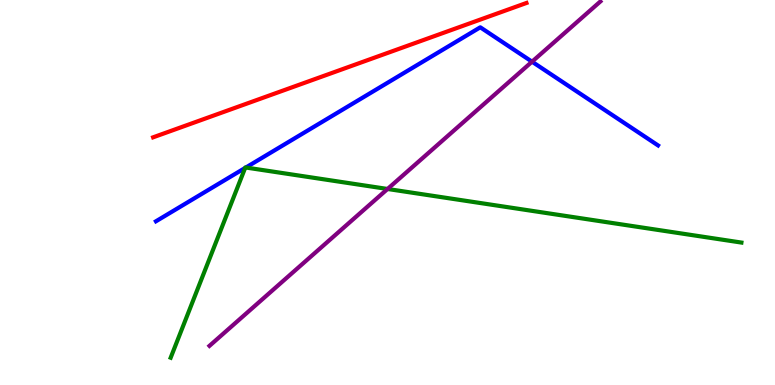[{'lines': ['blue', 'red'], 'intersections': []}, {'lines': ['green', 'red'], 'intersections': []}, {'lines': ['purple', 'red'], 'intersections': []}, {'lines': ['blue', 'green'], 'intersections': [{'x': 3.16, 'y': 5.64}, {'x': 3.17, 'y': 5.65}]}, {'lines': ['blue', 'purple'], 'intersections': [{'x': 6.86, 'y': 8.4}]}, {'lines': ['green', 'purple'], 'intersections': [{'x': 5.0, 'y': 5.09}]}]